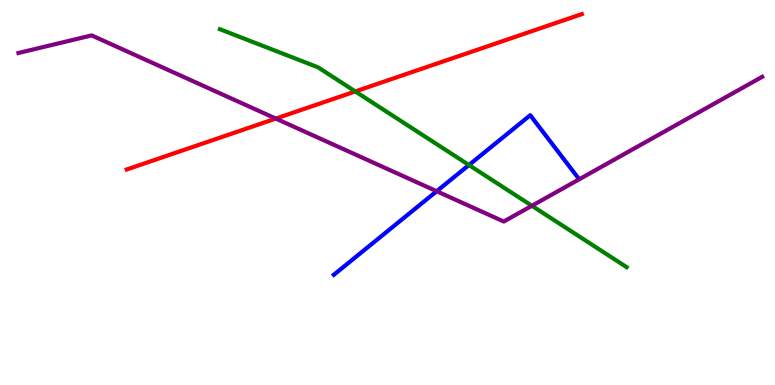[{'lines': ['blue', 'red'], 'intersections': []}, {'lines': ['green', 'red'], 'intersections': [{'x': 4.58, 'y': 7.62}]}, {'lines': ['purple', 'red'], 'intersections': [{'x': 3.56, 'y': 6.92}]}, {'lines': ['blue', 'green'], 'intersections': [{'x': 6.05, 'y': 5.71}]}, {'lines': ['blue', 'purple'], 'intersections': [{'x': 5.63, 'y': 5.03}]}, {'lines': ['green', 'purple'], 'intersections': [{'x': 6.86, 'y': 4.65}]}]